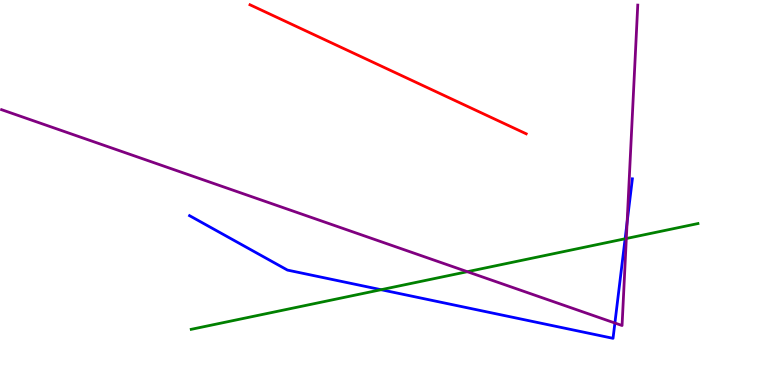[{'lines': ['blue', 'red'], 'intersections': []}, {'lines': ['green', 'red'], 'intersections': []}, {'lines': ['purple', 'red'], 'intersections': []}, {'lines': ['blue', 'green'], 'intersections': [{'x': 4.92, 'y': 2.48}, {'x': 8.07, 'y': 3.8}]}, {'lines': ['blue', 'purple'], 'intersections': [{'x': 7.93, 'y': 1.61}, {'x': 8.09, 'y': 4.23}]}, {'lines': ['green', 'purple'], 'intersections': [{'x': 6.03, 'y': 2.94}, {'x': 8.08, 'y': 3.8}]}]